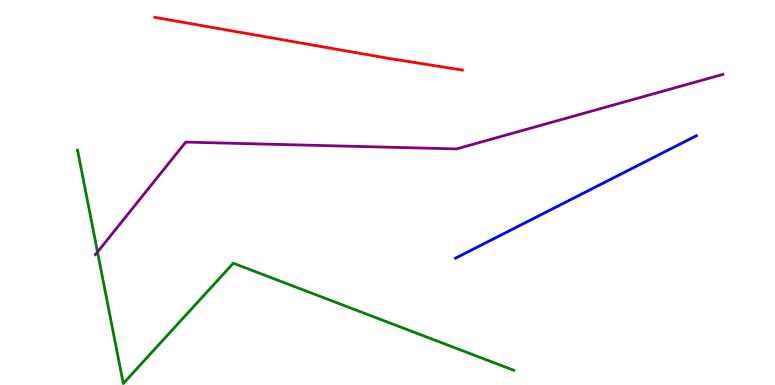[{'lines': ['blue', 'red'], 'intersections': []}, {'lines': ['green', 'red'], 'intersections': []}, {'lines': ['purple', 'red'], 'intersections': []}, {'lines': ['blue', 'green'], 'intersections': []}, {'lines': ['blue', 'purple'], 'intersections': []}, {'lines': ['green', 'purple'], 'intersections': [{'x': 1.26, 'y': 3.45}]}]